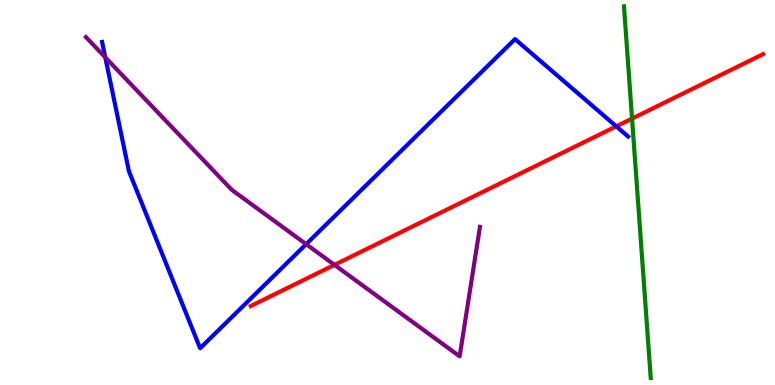[{'lines': ['blue', 'red'], 'intersections': [{'x': 7.95, 'y': 6.72}]}, {'lines': ['green', 'red'], 'intersections': [{'x': 8.16, 'y': 6.92}]}, {'lines': ['purple', 'red'], 'intersections': [{'x': 4.32, 'y': 3.12}]}, {'lines': ['blue', 'green'], 'intersections': []}, {'lines': ['blue', 'purple'], 'intersections': [{'x': 1.36, 'y': 8.51}, {'x': 3.95, 'y': 3.66}]}, {'lines': ['green', 'purple'], 'intersections': []}]